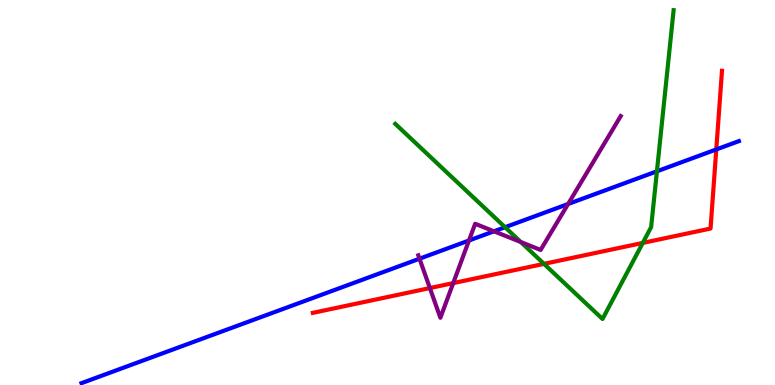[{'lines': ['blue', 'red'], 'intersections': [{'x': 9.24, 'y': 6.12}]}, {'lines': ['green', 'red'], 'intersections': [{'x': 7.02, 'y': 3.15}, {'x': 8.29, 'y': 3.69}]}, {'lines': ['purple', 'red'], 'intersections': [{'x': 5.55, 'y': 2.52}, {'x': 5.85, 'y': 2.65}]}, {'lines': ['blue', 'green'], 'intersections': [{'x': 6.52, 'y': 4.1}, {'x': 8.48, 'y': 5.55}]}, {'lines': ['blue', 'purple'], 'intersections': [{'x': 5.41, 'y': 3.28}, {'x': 6.05, 'y': 3.75}, {'x': 6.37, 'y': 3.99}, {'x': 7.33, 'y': 4.7}]}, {'lines': ['green', 'purple'], 'intersections': [{'x': 6.72, 'y': 3.71}]}]